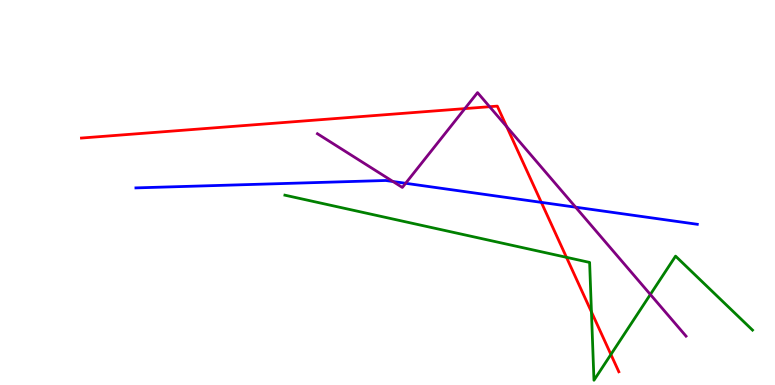[{'lines': ['blue', 'red'], 'intersections': [{'x': 6.98, 'y': 4.74}]}, {'lines': ['green', 'red'], 'intersections': [{'x': 7.31, 'y': 3.32}, {'x': 7.63, 'y': 1.9}, {'x': 7.88, 'y': 0.793}]}, {'lines': ['purple', 'red'], 'intersections': [{'x': 6.0, 'y': 7.18}, {'x': 6.32, 'y': 7.23}, {'x': 6.54, 'y': 6.71}]}, {'lines': ['blue', 'green'], 'intersections': []}, {'lines': ['blue', 'purple'], 'intersections': [{'x': 5.07, 'y': 5.29}, {'x': 5.23, 'y': 5.24}, {'x': 7.43, 'y': 4.62}]}, {'lines': ['green', 'purple'], 'intersections': [{'x': 8.39, 'y': 2.35}]}]